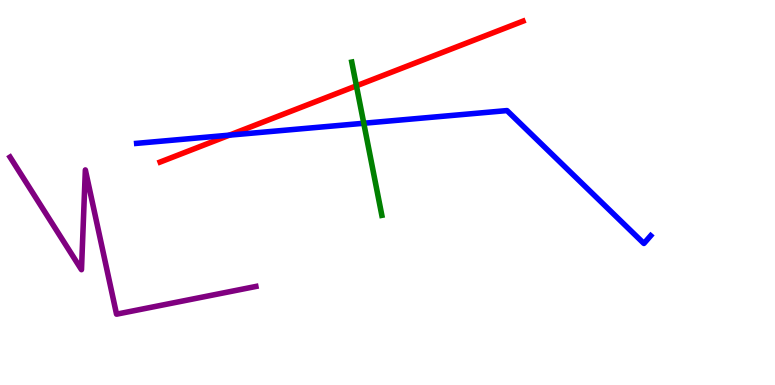[{'lines': ['blue', 'red'], 'intersections': [{'x': 2.96, 'y': 6.49}]}, {'lines': ['green', 'red'], 'intersections': [{'x': 4.6, 'y': 7.77}]}, {'lines': ['purple', 'red'], 'intersections': []}, {'lines': ['blue', 'green'], 'intersections': [{'x': 4.69, 'y': 6.8}]}, {'lines': ['blue', 'purple'], 'intersections': []}, {'lines': ['green', 'purple'], 'intersections': []}]